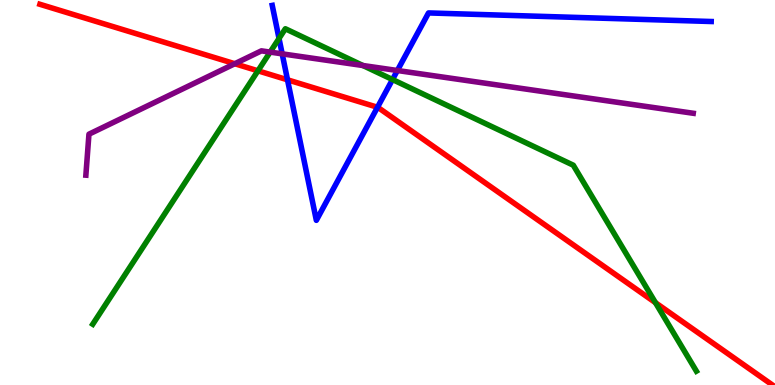[{'lines': ['blue', 'red'], 'intersections': [{'x': 3.71, 'y': 7.93}, {'x': 4.87, 'y': 7.21}]}, {'lines': ['green', 'red'], 'intersections': [{'x': 3.33, 'y': 8.16}, {'x': 8.46, 'y': 2.14}]}, {'lines': ['purple', 'red'], 'intersections': [{'x': 3.03, 'y': 8.34}]}, {'lines': ['blue', 'green'], 'intersections': [{'x': 3.6, 'y': 9.0}, {'x': 5.06, 'y': 7.93}]}, {'lines': ['blue', 'purple'], 'intersections': [{'x': 3.64, 'y': 8.6}, {'x': 5.13, 'y': 8.17}]}, {'lines': ['green', 'purple'], 'intersections': [{'x': 3.49, 'y': 8.65}, {'x': 4.68, 'y': 8.3}]}]